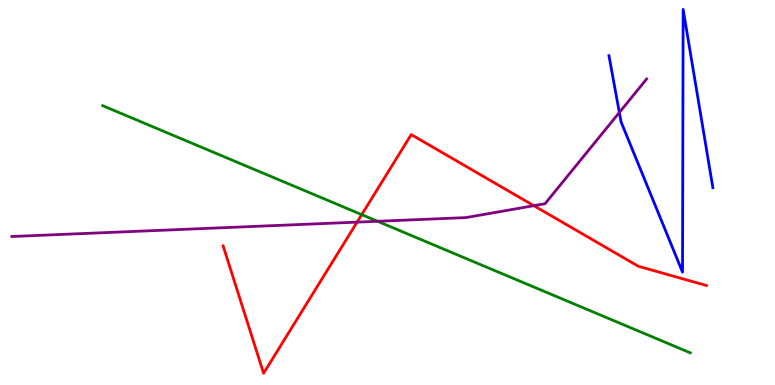[{'lines': ['blue', 'red'], 'intersections': []}, {'lines': ['green', 'red'], 'intersections': [{'x': 4.67, 'y': 4.43}]}, {'lines': ['purple', 'red'], 'intersections': [{'x': 4.61, 'y': 4.23}, {'x': 6.89, 'y': 4.66}]}, {'lines': ['blue', 'green'], 'intersections': []}, {'lines': ['blue', 'purple'], 'intersections': [{'x': 7.99, 'y': 7.08}]}, {'lines': ['green', 'purple'], 'intersections': [{'x': 4.87, 'y': 4.25}]}]